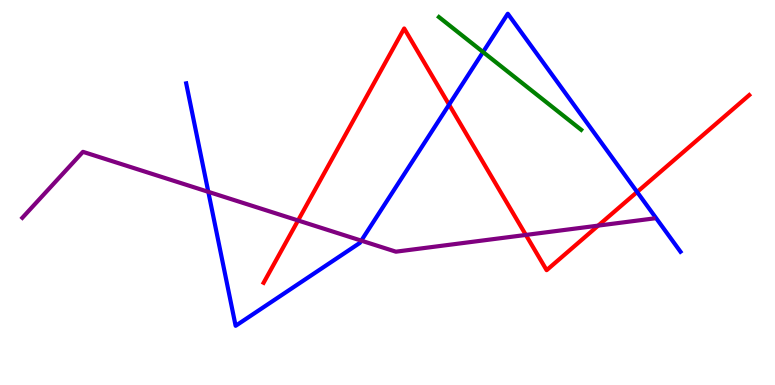[{'lines': ['blue', 'red'], 'intersections': [{'x': 5.79, 'y': 7.28}, {'x': 8.22, 'y': 5.01}]}, {'lines': ['green', 'red'], 'intersections': []}, {'lines': ['purple', 'red'], 'intersections': [{'x': 3.85, 'y': 4.27}, {'x': 6.79, 'y': 3.9}, {'x': 7.72, 'y': 4.14}]}, {'lines': ['blue', 'green'], 'intersections': [{'x': 6.23, 'y': 8.65}]}, {'lines': ['blue', 'purple'], 'intersections': [{'x': 2.69, 'y': 5.02}, {'x': 4.66, 'y': 3.75}]}, {'lines': ['green', 'purple'], 'intersections': []}]